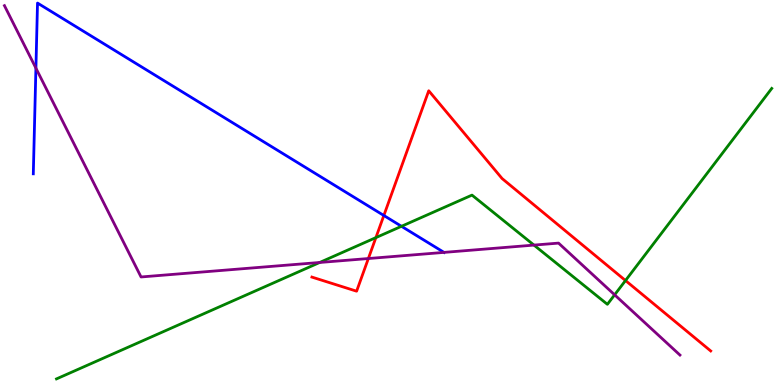[{'lines': ['blue', 'red'], 'intersections': [{'x': 4.95, 'y': 4.4}]}, {'lines': ['green', 'red'], 'intersections': [{'x': 4.85, 'y': 3.83}, {'x': 8.07, 'y': 2.71}]}, {'lines': ['purple', 'red'], 'intersections': [{'x': 4.75, 'y': 3.28}]}, {'lines': ['blue', 'green'], 'intersections': [{'x': 5.18, 'y': 4.12}]}, {'lines': ['blue', 'purple'], 'intersections': [{'x': 0.463, 'y': 8.23}, {'x': 5.73, 'y': 3.44}]}, {'lines': ['green', 'purple'], 'intersections': [{'x': 4.12, 'y': 3.18}, {'x': 6.89, 'y': 3.63}, {'x': 7.93, 'y': 2.34}]}]